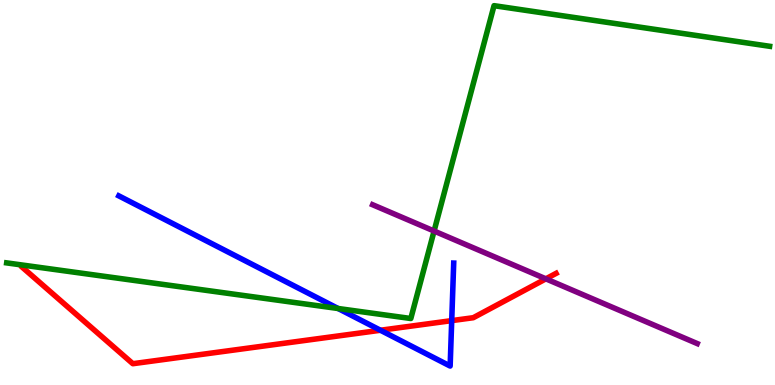[{'lines': ['blue', 'red'], 'intersections': [{'x': 4.91, 'y': 1.42}, {'x': 5.83, 'y': 1.67}]}, {'lines': ['green', 'red'], 'intersections': []}, {'lines': ['purple', 'red'], 'intersections': [{'x': 7.04, 'y': 2.76}]}, {'lines': ['blue', 'green'], 'intersections': [{'x': 4.36, 'y': 1.99}]}, {'lines': ['blue', 'purple'], 'intersections': []}, {'lines': ['green', 'purple'], 'intersections': [{'x': 5.6, 'y': 4.0}]}]